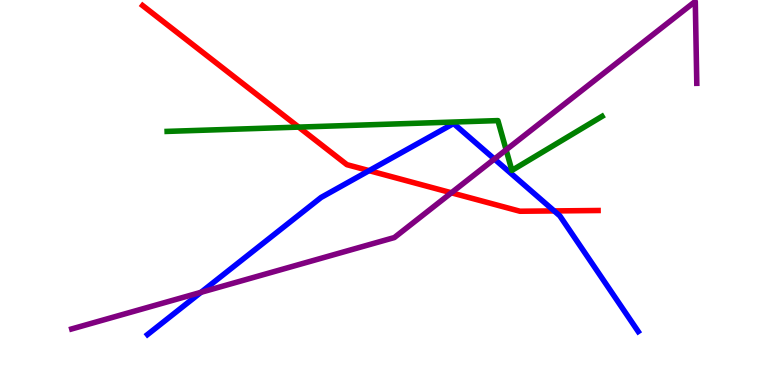[{'lines': ['blue', 'red'], 'intersections': [{'x': 4.76, 'y': 5.57}, {'x': 7.15, 'y': 4.52}]}, {'lines': ['green', 'red'], 'intersections': [{'x': 3.85, 'y': 6.7}]}, {'lines': ['purple', 'red'], 'intersections': [{'x': 5.82, 'y': 4.99}]}, {'lines': ['blue', 'green'], 'intersections': []}, {'lines': ['blue', 'purple'], 'intersections': [{'x': 2.59, 'y': 2.41}, {'x': 6.38, 'y': 5.87}]}, {'lines': ['green', 'purple'], 'intersections': [{'x': 6.53, 'y': 6.11}]}]